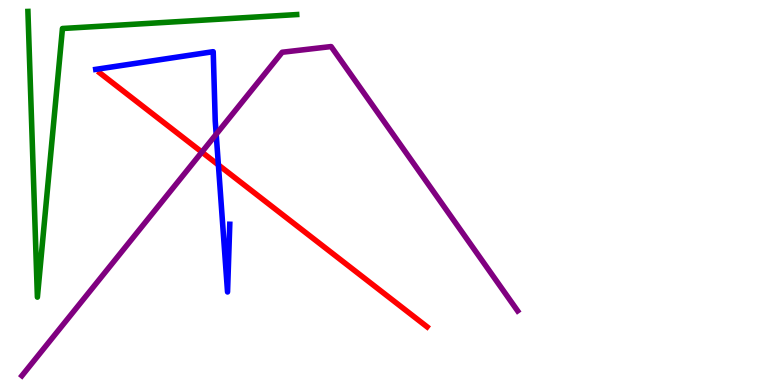[{'lines': ['blue', 'red'], 'intersections': [{'x': 2.82, 'y': 5.72}]}, {'lines': ['green', 'red'], 'intersections': []}, {'lines': ['purple', 'red'], 'intersections': [{'x': 2.6, 'y': 6.05}]}, {'lines': ['blue', 'green'], 'intersections': []}, {'lines': ['blue', 'purple'], 'intersections': [{'x': 2.79, 'y': 6.51}]}, {'lines': ['green', 'purple'], 'intersections': []}]